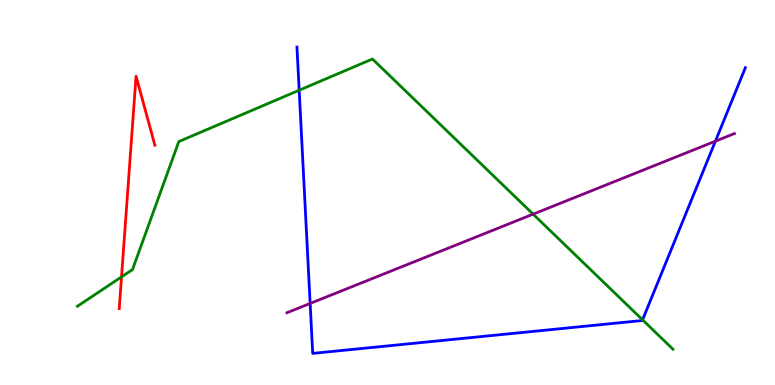[{'lines': ['blue', 'red'], 'intersections': []}, {'lines': ['green', 'red'], 'intersections': [{'x': 1.57, 'y': 2.81}]}, {'lines': ['purple', 'red'], 'intersections': []}, {'lines': ['blue', 'green'], 'intersections': [{'x': 3.86, 'y': 7.66}, {'x': 8.29, 'y': 1.69}]}, {'lines': ['blue', 'purple'], 'intersections': [{'x': 4.0, 'y': 2.12}, {'x': 9.23, 'y': 6.33}]}, {'lines': ['green', 'purple'], 'intersections': [{'x': 6.88, 'y': 4.44}]}]